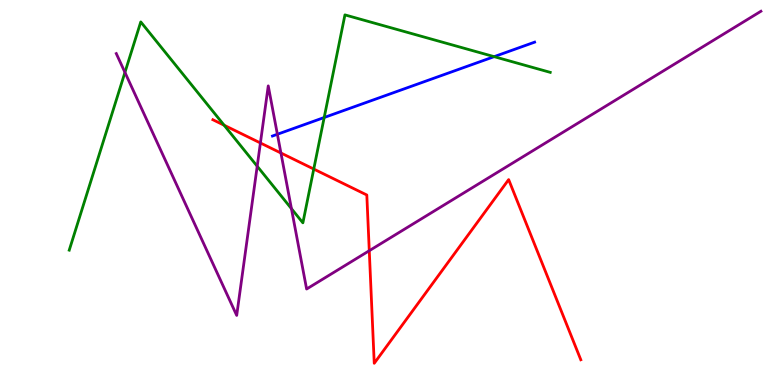[{'lines': ['blue', 'red'], 'intersections': []}, {'lines': ['green', 'red'], 'intersections': [{'x': 2.89, 'y': 6.75}, {'x': 4.05, 'y': 5.61}]}, {'lines': ['purple', 'red'], 'intersections': [{'x': 3.36, 'y': 6.29}, {'x': 3.62, 'y': 6.03}, {'x': 4.76, 'y': 3.49}]}, {'lines': ['blue', 'green'], 'intersections': [{'x': 4.18, 'y': 6.95}, {'x': 6.38, 'y': 8.53}]}, {'lines': ['blue', 'purple'], 'intersections': [{'x': 3.58, 'y': 6.51}]}, {'lines': ['green', 'purple'], 'intersections': [{'x': 1.61, 'y': 8.12}, {'x': 3.32, 'y': 5.68}, {'x': 3.76, 'y': 4.58}]}]